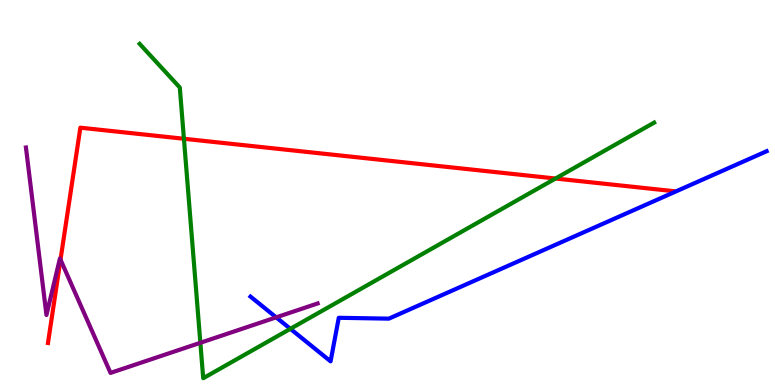[{'lines': ['blue', 'red'], 'intersections': []}, {'lines': ['green', 'red'], 'intersections': [{'x': 2.37, 'y': 6.4}, {'x': 7.17, 'y': 5.36}]}, {'lines': ['purple', 'red'], 'intersections': [{'x': 0.781, 'y': 3.26}]}, {'lines': ['blue', 'green'], 'intersections': [{'x': 3.75, 'y': 1.46}]}, {'lines': ['blue', 'purple'], 'intersections': [{'x': 3.56, 'y': 1.76}]}, {'lines': ['green', 'purple'], 'intersections': [{'x': 2.59, 'y': 1.1}]}]